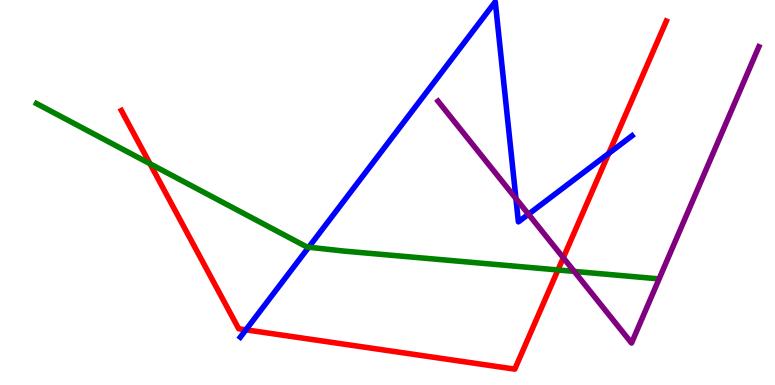[{'lines': ['blue', 'red'], 'intersections': [{'x': 3.17, 'y': 1.43}, {'x': 7.85, 'y': 6.01}]}, {'lines': ['green', 'red'], 'intersections': [{'x': 1.94, 'y': 5.75}, {'x': 7.2, 'y': 2.99}]}, {'lines': ['purple', 'red'], 'intersections': [{'x': 7.27, 'y': 3.31}]}, {'lines': ['blue', 'green'], 'intersections': [{'x': 3.98, 'y': 3.58}]}, {'lines': ['blue', 'purple'], 'intersections': [{'x': 6.66, 'y': 4.84}, {'x': 6.82, 'y': 4.44}]}, {'lines': ['green', 'purple'], 'intersections': [{'x': 7.41, 'y': 2.95}]}]